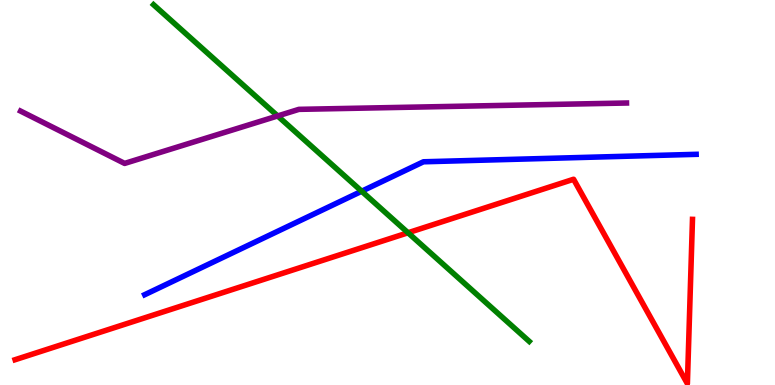[{'lines': ['blue', 'red'], 'intersections': []}, {'lines': ['green', 'red'], 'intersections': [{'x': 5.26, 'y': 3.95}]}, {'lines': ['purple', 'red'], 'intersections': []}, {'lines': ['blue', 'green'], 'intersections': [{'x': 4.67, 'y': 5.03}]}, {'lines': ['blue', 'purple'], 'intersections': []}, {'lines': ['green', 'purple'], 'intersections': [{'x': 3.58, 'y': 6.99}]}]